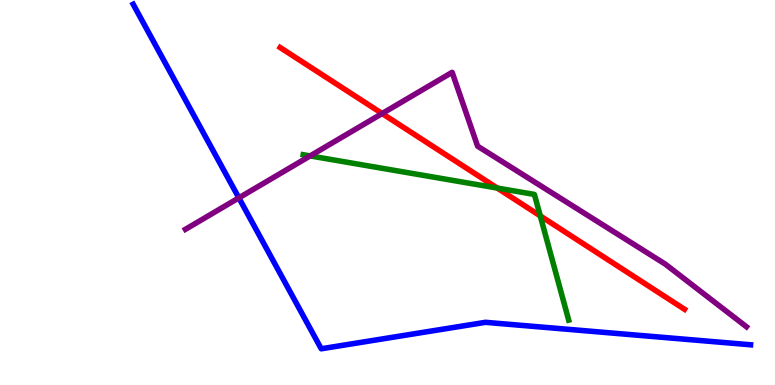[{'lines': ['blue', 'red'], 'intersections': []}, {'lines': ['green', 'red'], 'intersections': [{'x': 6.42, 'y': 5.12}, {'x': 6.97, 'y': 4.39}]}, {'lines': ['purple', 'red'], 'intersections': [{'x': 4.93, 'y': 7.05}]}, {'lines': ['blue', 'green'], 'intersections': []}, {'lines': ['blue', 'purple'], 'intersections': [{'x': 3.08, 'y': 4.86}]}, {'lines': ['green', 'purple'], 'intersections': [{'x': 4.0, 'y': 5.95}]}]